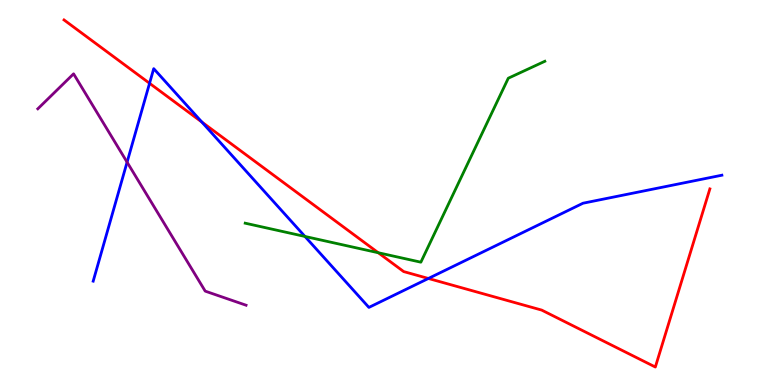[{'lines': ['blue', 'red'], 'intersections': [{'x': 1.93, 'y': 7.84}, {'x': 2.6, 'y': 6.83}, {'x': 5.53, 'y': 2.77}]}, {'lines': ['green', 'red'], 'intersections': [{'x': 4.88, 'y': 3.44}]}, {'lines': ['purple', 'red'], 'intersections': []}, {'lines': ['blue', 'green'], 'intersections': [{'x': 3.93, 'y': 3.86}]}, {'lines': ['blue', 'purple'], 'intersections': [{'x': 1.64, 'y': 5.79}]}, {'lines': ['green', 'purple'], 'intersections': []}]